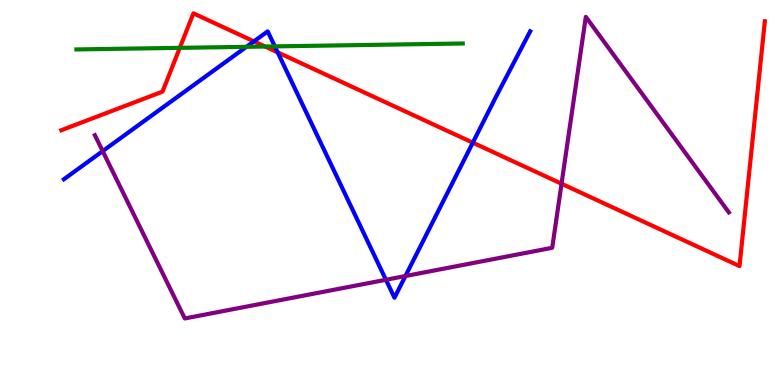[{'lines': ['blue', 'red'], 'intersections': [{'x': 3.28, 'y': 8.93}, {'x': 3.58, 'y': 8.64}, {'x': 6.1, 'y': 6.29}]}, {'lines': ['green', 'red'], 'intersections': [{'x': 2.32, 'y': 8.76}, {'x': 3.42, 'y': 8.79}]}, {'lines': ['purple', 'red'], 'intersections': [{'x': 7.25, 'y': 5.23}]}, {'lines': ['blue', 'green'], 'intersections': [{'x': 3.18, 'y': 8.78}, {'x': 3.55, 'y': 8.8}]}, {'lines': ['blue', 'purple'], 'intersections': [{'x': 1.32, 'y': 6.08}, {'x': 4.98, 'y': 2.73}, {'x': 5.23, 'y': 2.83}]}, {'lines': ['green', 'purple'], 'intersections': []}]